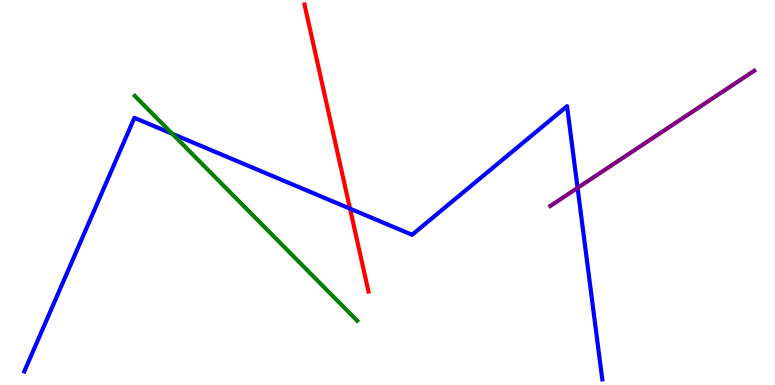[{'lines': ['blue', 'red'], 'intersections': [{'x': 4.52, 'y': 4.58}]}, {'lines': ['green', 'red'], 'intersections': []}, {'lines': ['purple', 'red'], 'intersections': []}, {'lines': ['blue', 'green'], 'intersections': [{'x': 2.22, 'y': 6.53}]}, {'lines': ['blue', 'purple'], 'intersections': [{'x': 7.45, 'y': 5.12}]}, {'lines': ['green', 'purple'], 'intersections': []}]